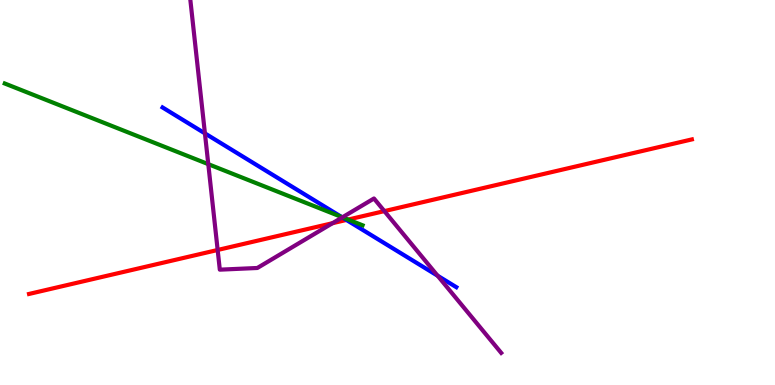[{'lines': ['blue', 'red'], 'intersections': [{'x': 4.47, 'y': 4.29}]}, {'lines': ['green', 'red'], 'intersections': [{'x': 4.49, 'y': 4.3}]}, {'lines': ['purple', 'red'], 'intersections': [{'x': 2.81, 'y': 3.51}, {'x': 4.29, 'y': 4.2}, {'x': 4.96, 'y': 4.52}]}, {'lines': ['blue', 'green'], 'intersections': [{'x': 4.41, 'y': 4.36}]}, {'lines': ['blue', 'purple'], 'intersections': [{'x': 2.64, 'y': 6.54}, {'x': 4.42, 'y': 4.35}, {'x': 5.65, 'y': 2.84}]}, {'lines': ['green', 'purple'], 'intersections': [{'x': 2.69, 'y': 5.74}, {'x': 4.42, 'y': 4.36}]}]